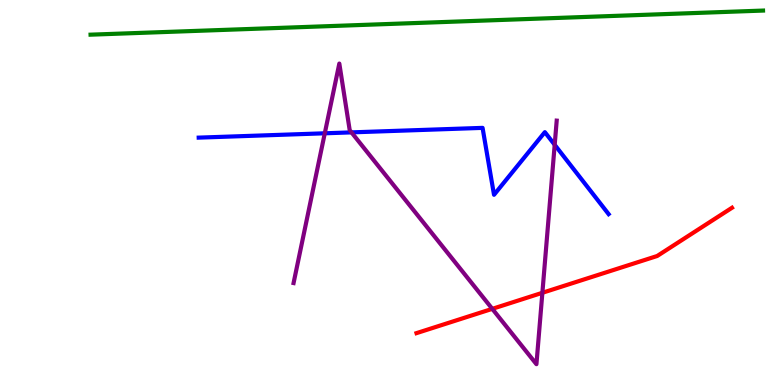[{'lines': ['blue', 'red'], 'intersections': []}, {'lines': ['green', 'red'], 'intersections': []}, {'lines': ['purple', 'red'], 'intersections': [{'x': 6.35, 'y': 1.98}, {'x': 7.0, 'y': 2.4}]}, {'lines': ['blue', 'green'], 'intersections': []}, {'lines': ['blue', 'purple'], 'intersections': [{'x': 4.19, 'y': 6.54}, {'x': 4.54, 'y': 6.56}, {'x': 7.16, 'y': 6.24}]}, {'lines': ['green', 'purple'], 'intersections': []}]